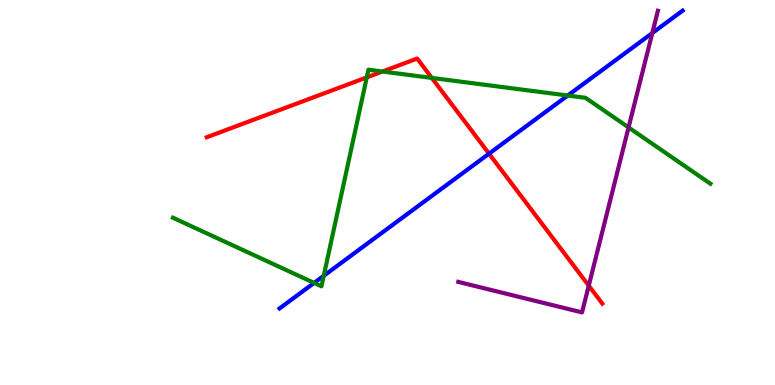[{'lines': ['blue', 'red'], 'intersections': [{'x': 6.31, 'y': 6.01}]}, {'lines': ['green', 'red'], 'intersections': [{'x': 4.73, 'y': 7.99}, {'x': 4.93, 'y': 8.14}, {'x': 5.57, 'y': 7.98}]}, {'lines': ['purple', 'red'], 'intersections': [{'x': 7.6, 'y': 2.58}]}, {'lines': ['blue', 'green'], 'intersections': [{'x': 4.05, 'y': 2.65}, {'x': 4.18, 'y': 2.84}, {'x': 7.33, 'y': 7.52}]}, {'lines': ['blue', 'purple'], 'intersections': [{'x': 8.42, 'y': 9.14}]}, {'lines': ['green', 'purple'], 'intersections': [{'x': 8.11, 'y': 6.69}]}]